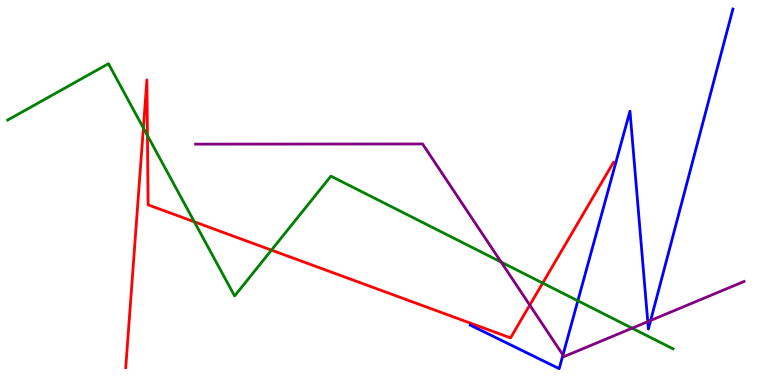[{'lines': ['blue', 'red'], 'intersections': []}, {'lines': ['green', 'red'], 'intersections': [{'x': 1.85, 'y': 6.68}, {'x': 1.9, 'y': 6.48}, {'x': 2.51, 'y': 4.24}, {'x': 3.5, 'y': 3.5}, {'x': 7.0, 'y': 2.65}]}, {'lines': ['purple', 'red'], 'intersections': [{'x': 6.84, 'y': 2.08}]}, {'lines': ['blue', 'green'], 'intersections': [{'x': 7.46, 'y': 2.19}]}, {'lines': ['blue', 'purple'], 'intersections': [{'x': 7.26, 'y': 0.78}, {'x': 8.36, 'y': 1.65}, {'x': 8.4, 'y': 1.68}]}, {'lines': ['green', 'purple'], 'intersections': [{'x': 6.47, 'y': 3.19}, {'x': 8.16, 'y': 1.48}]}]